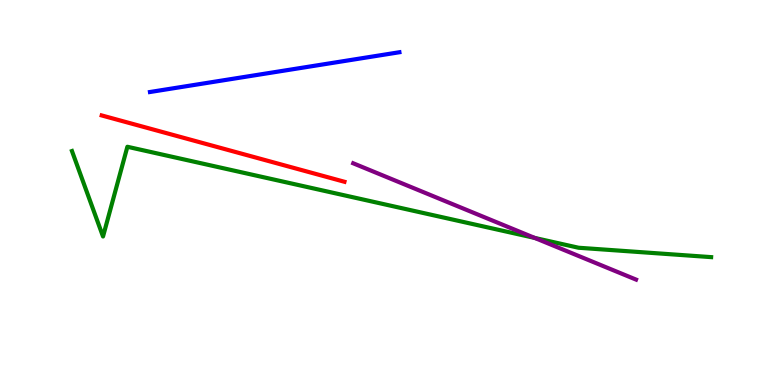[{'lines': ['blue', 'red'], 'intersections': []}, {'lines': ['green', 'red'], 'intersections': []}, {'lines': ['purple', 'red'], 'intersections': []}, {'lines': ['blue', 'green'], 'intersections': []}, {'lines': ['blue', 'purple'], 'intersections': []}, {'lines': ['green', 'purple'], 'intersections': [{'x': 6.9, 'y': 3.82}]}]